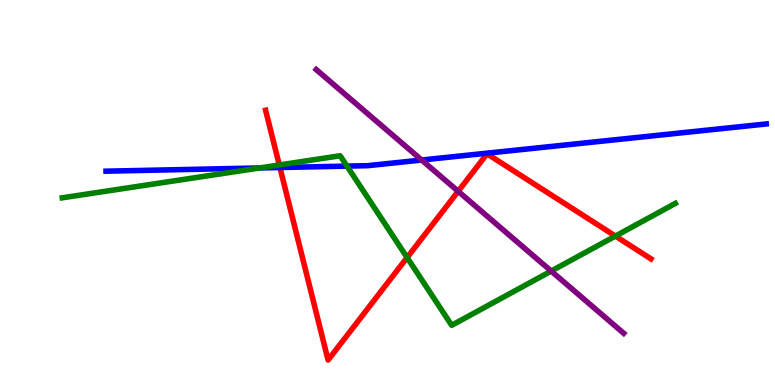[{'lines': ['blue', 'red'], 'intersections': [{'x': 3.61, 'y': 5.65}]}, {'lines': ['green', 'red'], 'intersections': [{'x': 3.6, 'y': 5.72}, {'x': 5.25, 'y': 3.31}, {'x': 7.94, 'y': 3.87}]}, {'lines': ['purple', 'red'], 'intersections': [{'x': 5.91, 'y': 5.03}]}, {'lines': ['blue', 'green'], 'intersections': [{'x': 3.35, 'y': 5.64}, {'x': 4.48, 'y': 5.69}]}, {'lines': ['blue', 'purple'], 'intersections': [{'x': 5.44, 'y': 5.84}]}, {'lines': ['green', 'purple'], 'intersections': [{'x': 7.11, 'y': 2.96}]}]